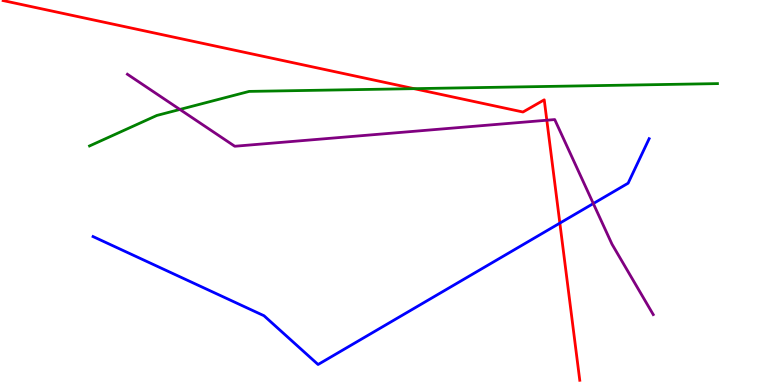[{'lines': ['blue', 'red'], 'intersections': [{'x': 7.22, 'y': 4.2}]}, {'lines': ['green', 'red'], 'intersections': [{'x': 5.34, 'y': 7.7}]}, {'lines': ['purple', 'red'], 'intersections': [{'x': 7.06, 'y': 6.88}]}, {'lines': ['blue', 'green'], 'intersections': []}, {'lines': ['blue', 'purple'], 'intersections': [{'x': 7.66, 'y': 4.71}]}, {'lines': ['green', 'purple'], 'intersections': [{'x': 2.32, 'y': 7.16}]}]